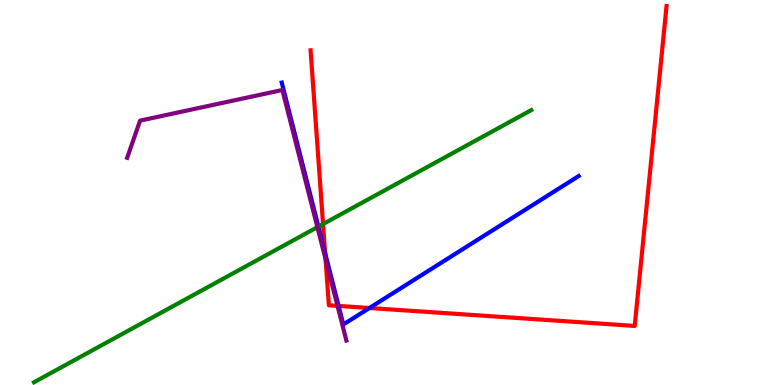[{'lines': ['blue', 'red'], 'intersections': [{'x': 4.2, 'y': 3.43}, {'x': 4.37, 'y': 2.05}, {'x': 4.77, 'y': 2.0}]}, {'lines': ['green', 'red'], 'intersections': [{'x': 4.17, 'y': 4.18}]}, {'lines': ['purple', 'red'], 'intersections': [{'x': 4.2, 'y': 3.27}, {'x': 4.35, 'y': 2.06}]}, {'lines': ['blue', 'green'], 'intersections': [{'x': 4.11, 'y': 4.11}]}, {'lines': ['blue', 'purple'], 'intersections': []}, {'lines': ['green', 'purple'], 'intersections': [{'x': 4.1, 'y': 4.1}]}]